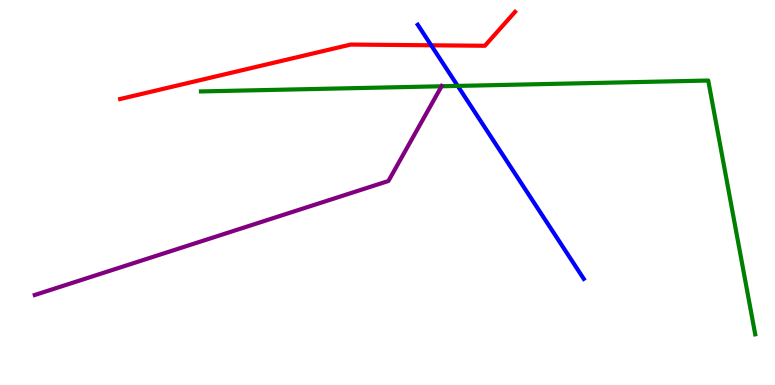[{'lines': ['blue', 'red'], 'intersections': [{'x': 5.56, 'y': 8.82}]}, {'lines': ['green', 'red'], 'intersections': []}, {'lines': ['purple', 'red'], 'intersections': []}, {'lines': ['blue', 'green'], 'intersections': [{'x': 5.91, 'y': 7.77}]}, {'lines': ['blue', 'purple'], 'intersections': []}, {'lines': ['green', 'purple'], 'intersections': [{'x': 5.7, 'y': 7.76}]}]